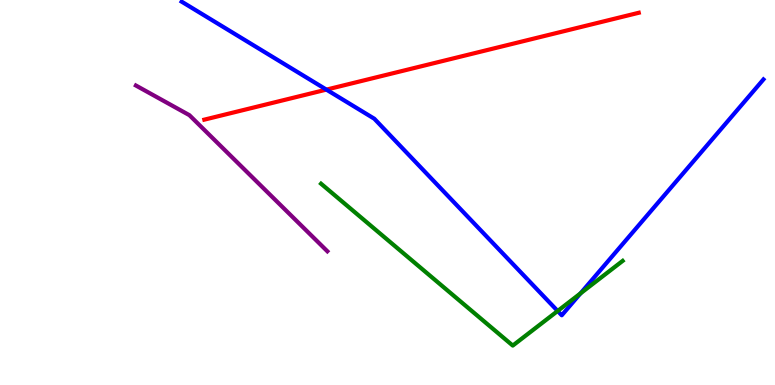[{'lines': ['blue', 'red'], 'intersections': [{'x': 4.21, 'y': 7.67}]}, {'lines': ['green', 'red'], 'intersections': []}, {'lines': ['purple', 'red'], 'intersections': []}, {'lines': ['blue', 'green'], 'intersections': [{'x': 7.2, 'y': 1.92}, {'x': 7.49, 'y': 2.38}]}, {'lines': ['blue', 'purple'], 'intersections': []}, {'lines': ['green', 'purple'], 'intersections': []}]